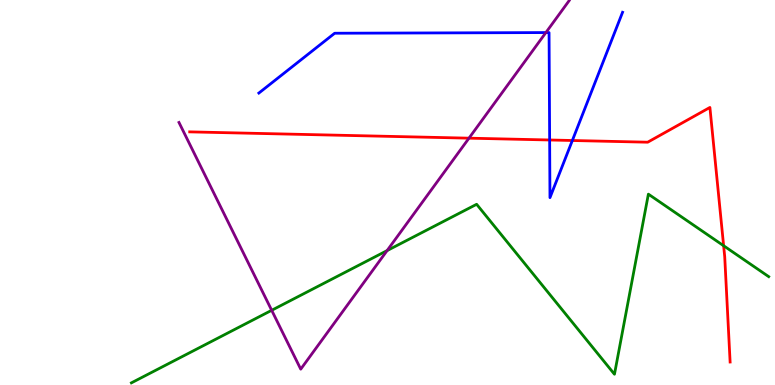[{'lines': ['blue', 'red'], 'intersections': [{'x': 7.09, 'y': 6.36}, {'x': 7.39, 'y': 6.35}]}, {'lines': ['green', 'red'], 'intersections': [{'x': 9.34, 'y': 3.62}]}, {'lines': ['purple', 'red'], 'intersections': [{'x': 6.05, 'y': 6.41}]}, {'lines': ['blue', 'green'], 'intersections': []}, {'lines': ['blue', 'purple'], 'intersections': [{'x': 7.04, 'y': 9.15}]}, {'lines': ['green', 'purple'], 'intersections': [{'x': 3.51, 'y': 1.94}, {'x': 4.99, 'y': 3.49}]}]